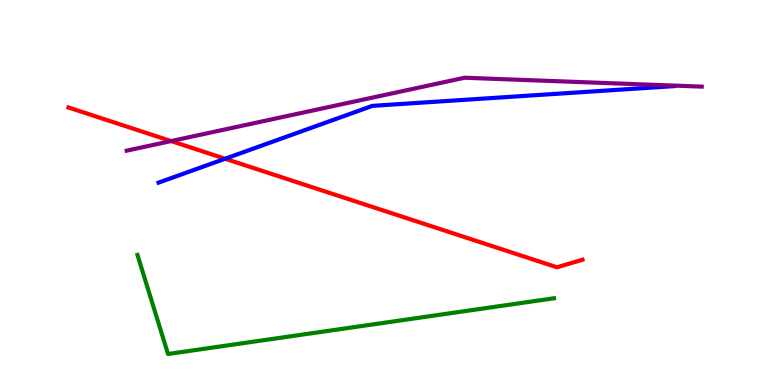[{'lines': ['blue', 'red'], 'intersections': [{'x': 2.9, 'y': 5.88}]}, {'lines': ['green', 'red'], 'intersections': []}, {'lines': ['purple', 'red'], 'intersections': [{'x': 2.21, 'y': 6.34}]}, {'lines': ['blue', 'green'], 'intersections': []}, {'lines': ['blue', 'purple'], 'intersections': []}, {'lines': ['green', 'purple'], 'intersections': []}]